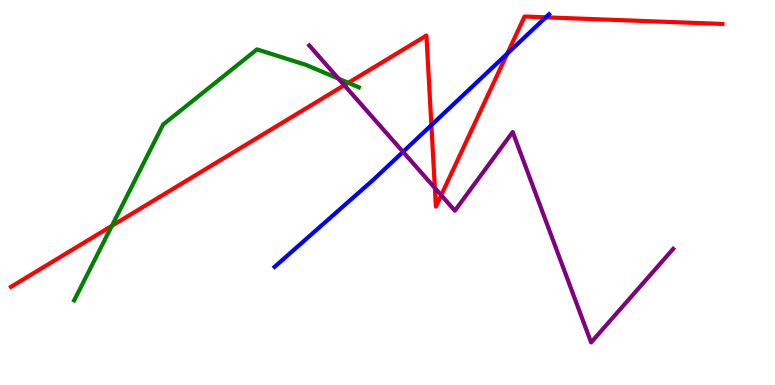[{'lines': ['blue', 'red'], 'intersections': [{'x': 5.57, 'y': 6.75}, {'x': 6.55, 'y': 8.61}, {'x': 7.04, 'y': 9.55}]}, {'lines': ['green', 'red'], 'intersections': [{'x': 1.44, 'y': 4.14}, {'x': 4.49, 'y': 7.85}]}, {'lines': ['purple', 'red'], 'intersections': [{'x': 4.44, 'y': 7.79}, {'x': 5.61, 'y': 5.12}, {'x': 5.69, 'y': 4.93}]}, {'lines': ['blue', 'green'], 'intersections': []}, {'lines': ['blue', 'purple'], 'intersections': [{'x': 5.2, 'y': 6.06}]}, {'lines': ['green', 'purple'], 'intersections': [{'x': 4.37, 'y': 7.96}]}]